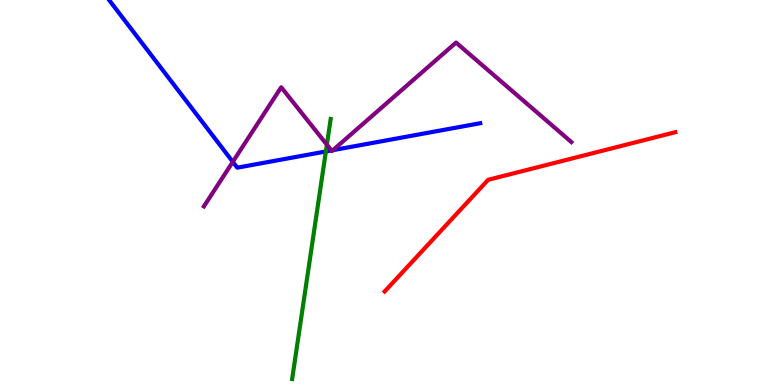[{'lines': ['blue', 'red'], 'intersections': []}, {'lines': ['green', 'red'], 'intersections': []}, {'lines': ['purple', 'red'], 'intersections': []}, {'lines': ['blue', 'green'], 'intersections': [{'x': 4.2, 'y': 6.07}]}, {'lines': ['blue', 'purple'], 'intersections': [{'x': 3.0, 'y': 5.8}, {'x': 4.28, 'y': 6.09}, {'x': 4.3, 'y': 6.1}]}, {'lines': ['green', 'purple'], 'intersections': [{'x': 4.22, 'y': 6.24}]}]